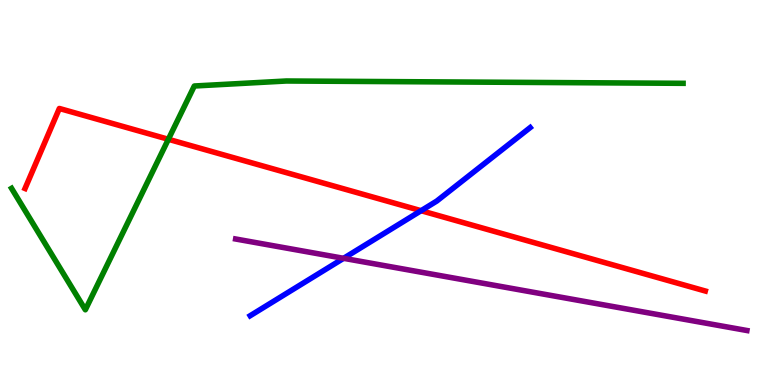[{'lines': ['blue', 'red'], 'intersections': [{'x': 5.43, 'y': 4.53}]}, {'lines': ['green', 'red'], 'intersections': [{'x': 2.17, 'y': 6.38}]}, {'lines': ['purple', 'red'], 'intersections': []}, {'lines': ['blue', 'green'], 'intersections': []}, {'lines': ['blue', 'purple'], 'intersections': [{'x': 4.43, 'y': 3.29}]}, {'lines': ['green', 'purple'], 'intersections': []}]